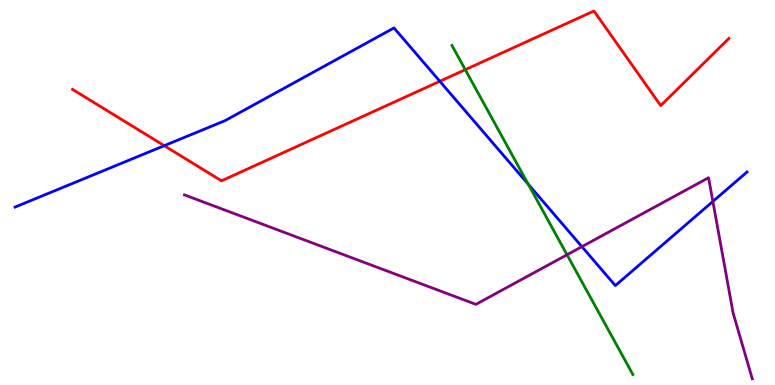[{'lines': ['blue', 'red'], 'intersections': [{'x': 2.12, 'y': 6.22}, {'x': 5.68, 'y': 7.89}]}, {'lines': ['green', 'red'], 'intersections': [{'x': 6.0, 'y': 8.19}]}, {'lines': ['purple', 'red'], 'intersections': []}, {'lines': ['blue', 'green'], 'intersections': [{'x': 6.82, 'y': 5.22}]}, {'lines': ['blue', 'purple'], 'intersections': [{'x': 7.51, 'y': 3.59}, {'x': 9.2, 'y': 4.77}]}, {'lines': ['green', 'purple'], 'intersections': [{'x': 7.32, 'y': 3.38}]}]